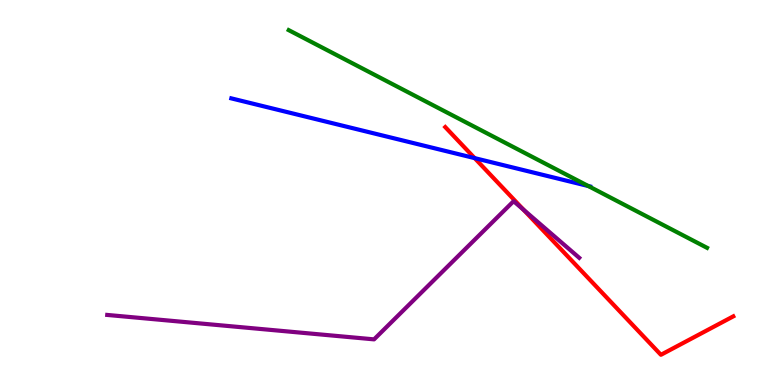[{'lines': ['blue', 'red'], 'intersections': [{'x': 6.12, 'y': 5.89}]}, {'lines': ['green', 'red'], 'intersections': []}, {'lines': ['purple', 'red'], 'intersections': [{'x': 6.76, 'y': 4.55}]}, {'lines': ['blue', 'green'], 'intersections': [{'x': 7.59, 'y': 5.17}]}, {'lines': ['blue', 'purple'], 'intersections': []}, {'lines': ['green', 'purple'], 'intersections': []}]